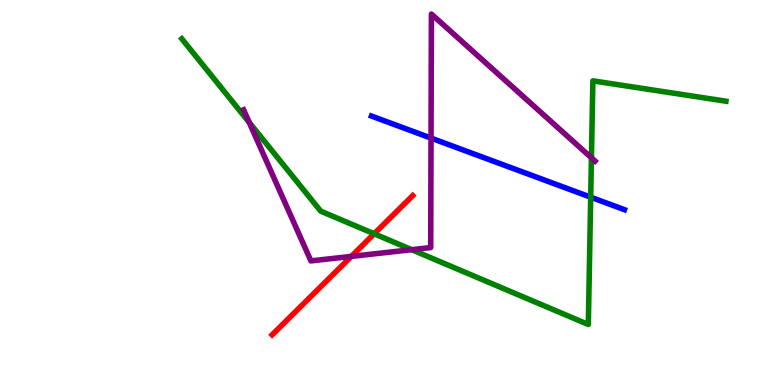[{'lines': ['blue', 'red'], 'intersections': []}, {'lines': ['green', 'red'], 'intersections': [{'x': 4.83, 'y': 3.93}]}, {'lines': ['purple', 'red'], 'intersections': [{'x': 4.53, 'y': 3.34}]}, {'lines': ['blue', 'green'], 'intersections': [{'x': 7.62, 'y': 4.88}]}, {'lines': ['blue', 'purple'], 'intersections': [{'x': 5.56, 'y': 6.41}]}, {'lines': ['green', 'purple'], 'intersections': [{'x': 3.22, 'y': 6.82}, {'x': 5.31, 'y': 3.51}, {'x': 7.63, 'y': 5.9}]}]